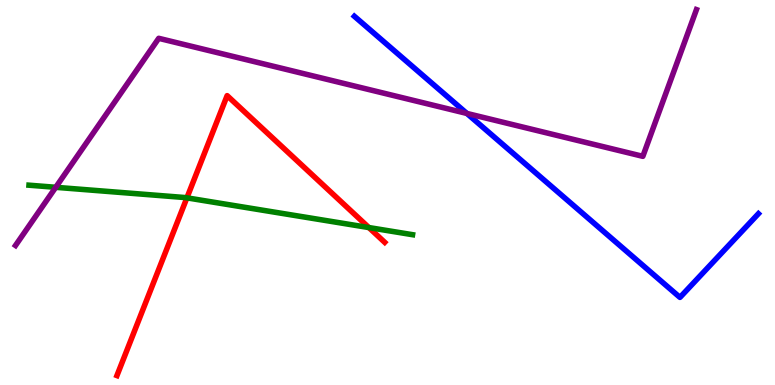[{'lines': ['blue', 'red'], 'intersections': []}, {'lines': ['green', 'red'], 'intersections': [{'x': 2.41, 'y': 4.86}, {'x': 4.76, 'y': 4.09}]}, {'lines': ['purple', 'red'], 'intersections': []}, {'lines': ['blue', 'green'], 'intersections': []}, {'lines': ['blue', 'purple'], 'intersections': [{'x': 6.02, 'y': 7.05}]}, {'lines': ['green', 'purple'], 'intersections': [{'x': 0.719, 'y': 5.13}]}]